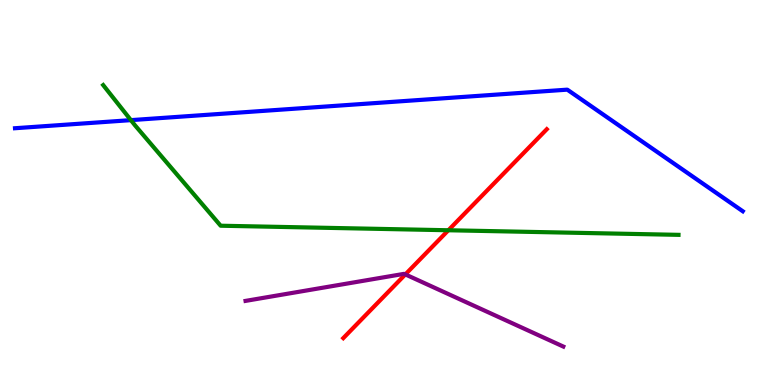[{'lines': ['blue', 'red'], 'intersections': []}, {'lines': ['green', 'red'], 'intersections': [{'x': 5.79, 'y': 4.02}]}, {'lines': ['purple', 'red'], 'intersections': [{'x': 5.23, 'y': 2.87}]}, {'lines': ['blue', 'green'], 'intersections': [{'x': 1.69, 'y': 6.88}]}, {'lines': ['blue', 'purple'], 'intersections': []}, {'lines': ['green', 'purple'], 'intersections': []}]